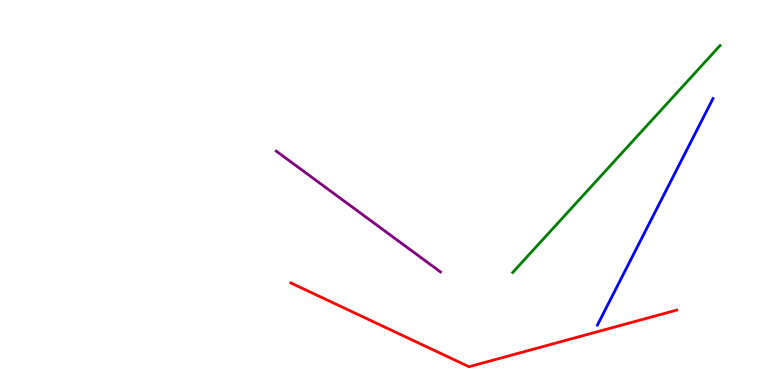[{'lines': ['blue', 'red'], 'intersections': []}, {'lines': ['green', 'red'], 'intersections': []}, {'lines': ['purple', 'red'], 'intersections': []}, {'lines': ['blue', 'green'], 'intersections': []}, {'lines': ['blue', 'purple'], 'intersections': []}, {'lines': ['green', 'purple'], 'intersections': []}]